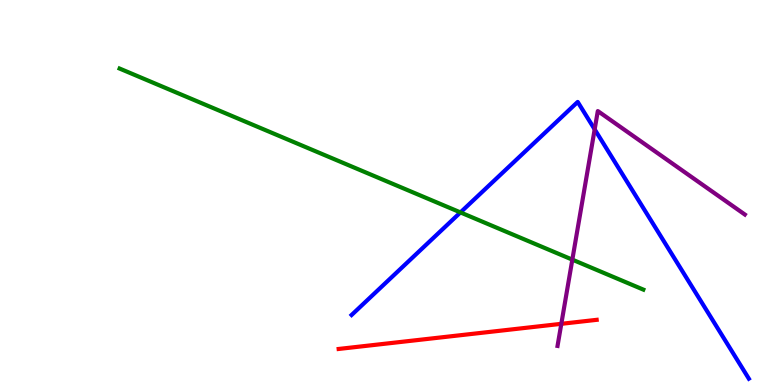[{'lines': ['blue', 'red'], 'intersections': []}, {'lines': ['green', 'red'], 'intersections': []}, {'lines': ['purple', 'red'], 'intersections': [{'x': 7.24, 'y': 1.59}]}, {'lines': ['blue', 'green'], 'intersections': [{'x': 5.94, 'y': 4.48}]}, {'lines': ['blue', 'purple'], 'intersections': [{'x': 7.67, 'y': 6.64}]}, {'lines': ['green', 'purple'], 'intersections': [{'x': 7.38, 'y': 3.26}]}]